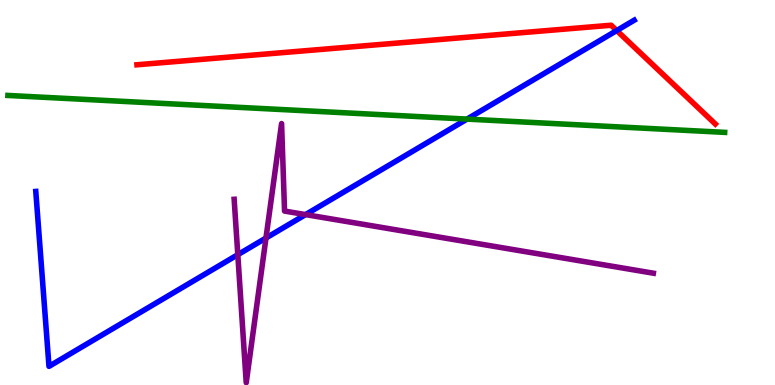[{'lines': ['blue', 'red'], 'intersections': [{'x': 7.96, 'y': 9.21}]}, {'lines': ['green', 'red'], 'intersections': []}, {'lines': ['purple', 'red'], 'intersections': []}, {'lines': ['blue', 'green'], 'intersections': [{'x': 6.03, 'y': 6.91}]}, {'lines': ['blue', 'purple'], 'intersections': [{'x': 3.07, 'y': 3.38}, {'x': 3.43, 'y': 3.82}, {'x': 3.94, 'y': 4.43}]}, {'lines': ['green', 'purple'], 'intersections': []}]